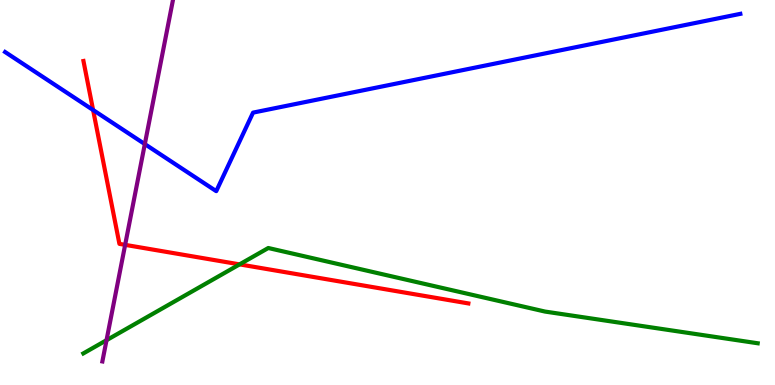[{'lines': ['blue', 'red'], 'intersections': [{'x': 1.2, 'y': 7.14}]}, {'lines': ['green', 'red'], 'intersections': [{'x': 3.09, 'y': 3.13}]}, {'lines': ['purple', 'red'], 'intersections': [{'x': 1.61, 'y': 3.64}]}, {'lines': ['blue', 'green'], 'intersections': []}, {'lines': ['blue', 'purple'], 'intersections': [{'x': 1.87, 'y': 6.26}]}, {'lines': ['green', 'purple'], 'intersections': [{'x': 1.37, 'y': 1.16}]}]